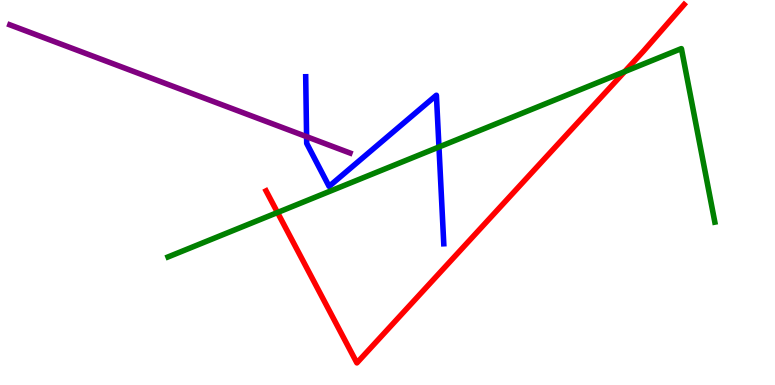[{'lines': ['blue', 'red'], 'intersections': []}, {'lines': ['green', 'red'], 'intersections': [{'x': 3.58, 'y': 4.48}, {'x': 8.06, 'y': 8.14}]}, {'lines': ['purple', 'red'], 'intersections': []}, {'lines': ['blue', 'green'], 'intersections': [{'x': 5.66, 'y': 6.18}]}, {'lines': ['blue', 'purple'], 'intersections': [{'x': 3.96, 'y': 6.45}]}, {'lines': ['green', 'purple'], 'intersections': []}]